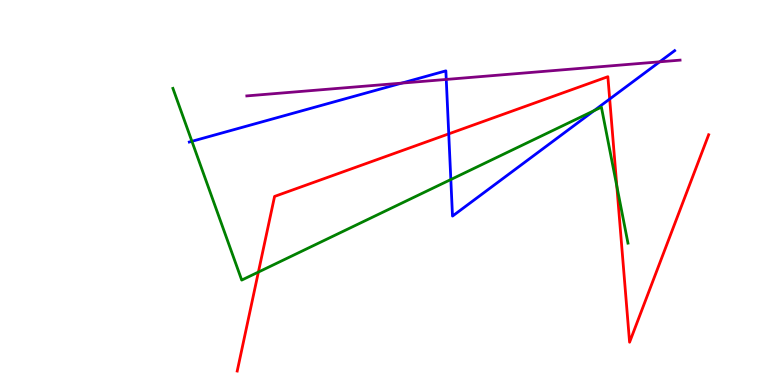[{'lines': ['blue', 'red'], 'intersections': [{'x': 5.79, 'y': 6.52}, {'x': 7.87, 'y': 7.43}]}, {'lines': ['green', 'red'], 'intersections': [{'x': 3.33, 'y': 2.93}, {'x': 7.96, 'y': 5.17}]}, {'lines': ['purple', 'red'], 'intersections': []}, {'lines': ['blue', 'green'], 'intersections': [{'x': 2.48, 'y': 6.33}, {'x': 5.82, 'y': 5.34}, {'x': 7.67, 'y': 7.13}]}, {'lines': ['blue', 'purple'], 'intersections': [{'x': 5.18, 'y': 7.84}, {'x': 5.76, 'y': 7.94}, {'x': 8.51, 'y': 8.39}]}, {'lines': ['green', 'purple'], 'intersections': []}]